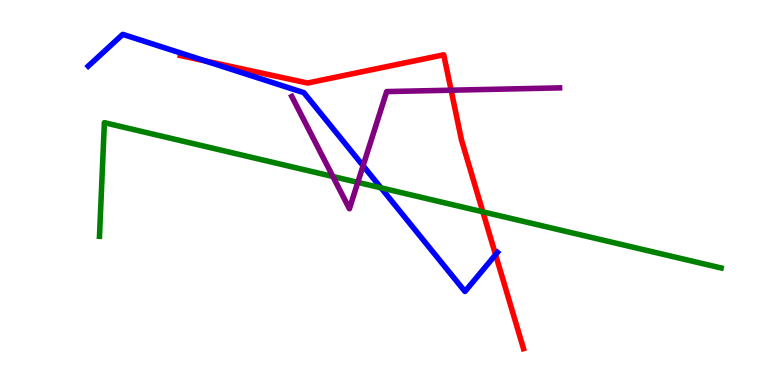[{'lines': ['blue', 'red'], 'intersections': [{'x': 2.65, 'y': 8.42}, {'x': 6.39, 'y': 3.38}]}, {'lines': ['green', 'red'], 'intersections': [{'x': 6.23, 'y': 4.5}]}, {'lines': ['purple', 'red'], 'intersections': [{'x': 5.82, 'y': 7.66}]}, {'lines': ['blue', 'green'], 'intersections': [{'x': 4.92, 'y': 5.12}]}, {'lines': ['blue', 'purple'], 'intersections': [{'x': 4.69, 'y': 5.69}]}, {'lines': ['green', 'purple'], 'intersections': [{'x': 4.3, 'y': 5.42}, {'x': 4.62, 'y': 5.26}]}]